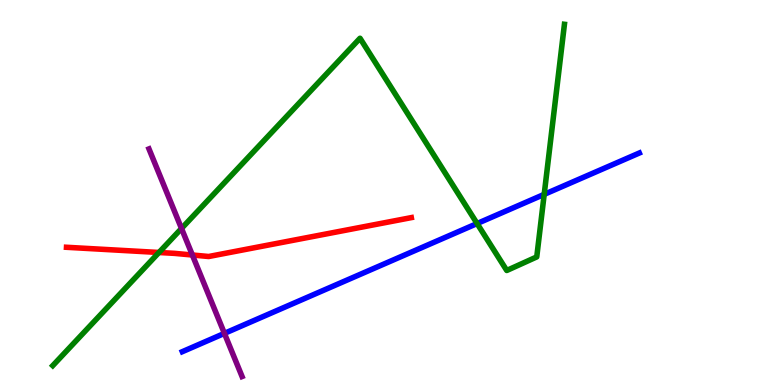[{'lines': ['blue', 'red'], 'intersections': []}, {'lines': ['green', 'red'], 'intersections': [{'x': 2.05, 'y': 3.44}]}, {'lines': ['purple', 'red'], 'intersections': [{'x': 2.48, 'y': 3.38}]}, {'lines': ['blue', 'green'], 'intersections': [{'x': 6.16, 'y': 4.19}, {'x': 7.02, 'y': 4.95}]}, {'lines': ['blue', 'purple'], 'intersections': [{'x': 2.9, 'y': 1.34}]}, {'lines': ['green', 'purple'], 'intersections': [{'x': 2.34, 'y': 4.07}]}]